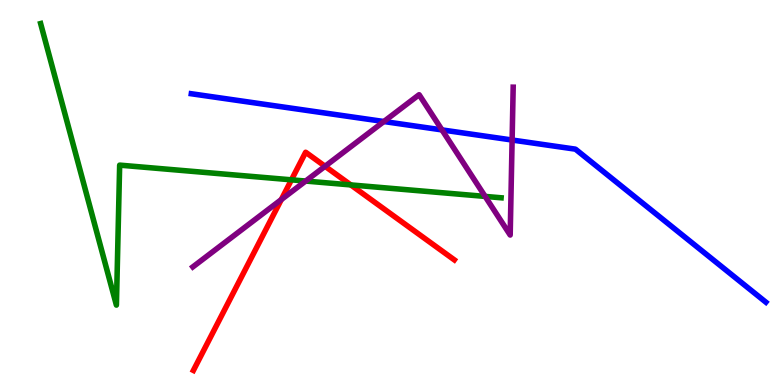[{'lines': ['blue', 'red'], 'intersections': []}, {'lines': ['green', 'red'], 'intersections': [{'x': 3.76, 'y': 5.33}, {'x': 4.53, 'y': 5.2}]}, {'lines': ['purple', 'red'], 'intersections': [{'x': 3.63, 'y': 4.82}, {'x': 4.19, 'y': 5.68}]}, {'lines': ['blue', 'green'], 'intersections': []}, {'lines': ['blue', 'purple'], 'intersections': [{'x': 4.95, 'y': 6.84}, {'x': 5.7, 'y': 6.63}, {'x': 6.61, 'y': 6.36}]}, {'lines': ['green', 'purple'], 'intersections': [{'x': 3.94, 'y': 5.3}, {'x': 6.26, 'y': 4.9}]}]